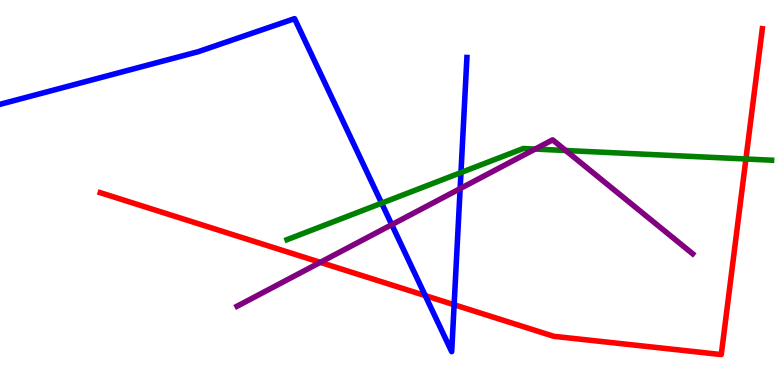[{'lines': ['blue', 'red'], 'intersections': [{'x': 5.49, 'y': 2.32}, {'x': 5.86, 'y': 2.08}]}, {'lines': ['green', 'red'], 'intersections': [{'x': 9.62, 'y': 5.87}]}, {'lines': ['purple', 'red'], 'intersections': [{'x': 4.13, 'y': 3.19}]}, {'lines': ['blue', 'green'], 'intersections': [{'x': 4.92, 'y': 4.72}, {'x': 5.95, 'y': 5.52}]}, {'lines': ['blue', 'purple'], 'intersections': [{'x': 5.06, 'y': 4.16}, {'x': 5.94, 'y': 5.1}]}, {'lines': ['green', 'purple'], 'intersections': [{'x': 6.91, 'y': 6.13}, {'x': 7.3, 'y': 6.09}]}]